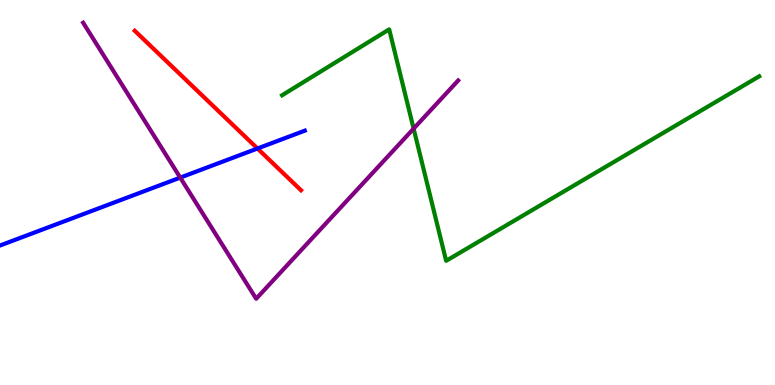[{'lines': ['blue', 'red'], 'intersections': [{'x': 3.32, 'y': 6.14}]}, {'lines': ['green', 'red'], 'intersections': []}, {'lines': ['purple', 'red'], 'intersections': []}, {'lines': ['blue', 'green'], 'intersections': []}, {'lines': ['blue', 'purple'], 'intersections': [{'x': 2.33, 'y': 5.39}]}, {'lines': ['green', 'purple'], 'intersections': [{'x': 5.34, 'y': 6.66}]}]